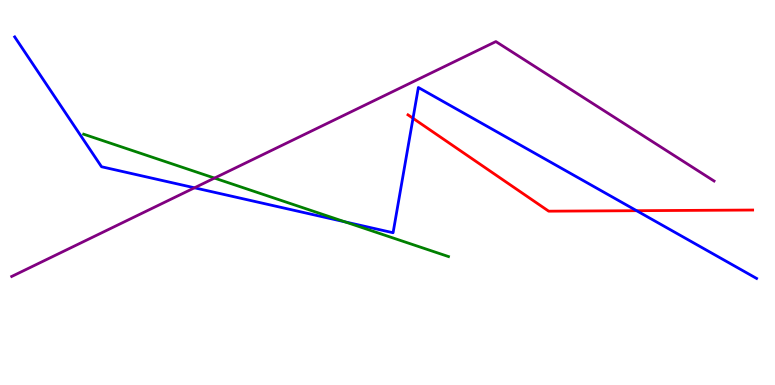[{'lines': ['blue', 'red'], 'intersections': [{'x': 5.33, 'y': 6.93}, {'x': 8.21, 'y': 4.53}]}, {'lines': ['green', 'red'], 'intersections': []}, {'lines': ['purple', 'red'], 'intersections': []}, {'lines': ['blue', 'green'], 'intersections': [{'x': 4.45, 'y': 4.24}]}, {'lines': ['blue', 'purple'], 'intersections': [{'x': 2.51, 'y': 5.12}]}, {'lines': ['green', 'purple'], 'intersections': [{'x': 2.77, 'y': 5.37}]}]